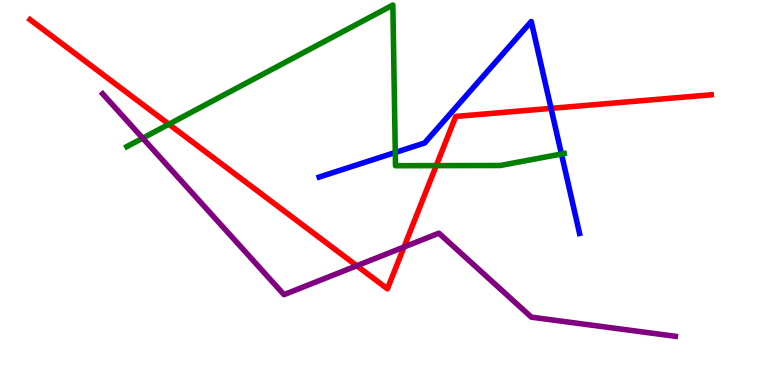[{'lines': ['blue', 'red'], 'intersections': [{'x': 7.11, 'y': 7.19}]}, {'lines': ['green', 'red'], 'intersections': [{'x': 2.18, 'y': 6.77}, {'x': 5.63, 'y': 5.7}]}, {'lines': ['purple', 'red'], 'intersections': [{'x': 4.6, 'y': 3.1}, {'x': 5.21, 'y': 3.58}]}, {'lines': ['blue', 'green'], 'intersections': [{'x': 5.1, 'y': 6.04}, {'x': 7.24, 'y': 6.0}]}, {'lines': ['blue', 'purple'], 'intersections': []}, {'lines': ['green', 'purple'], 'intersections': [{'x': 1.84, 'y': 6.41}]}]